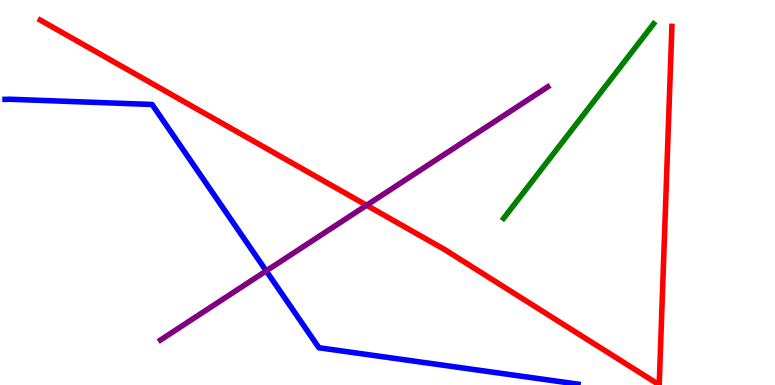[{'lines': ['blue', 'red'], 'intersections': []}, {'lines': ['green', 'red'], 'intersections': []}, {'lines': ['purple', 'red'], 'intersections': [{'x': 4.73, 'y': 4.67}]}, {'lines': ['blue', 'green'], 'intersections': []}, {'lines': ['blue', 'purple'], 'intersections': [{'x': 3.44, 'y': 2.96}]}, {'lines': ['green', 'purple'], 'intersections': []}]